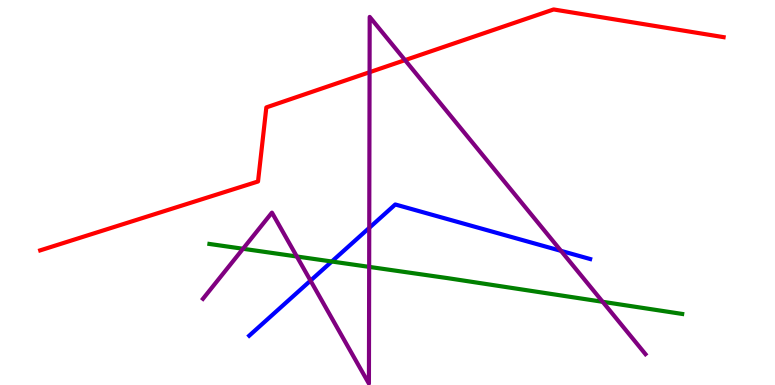[{'lines': ['blue', 'red'], 'intersections': []}, {'lines': ['green', 'red'], 'intersections': []}, {'lines': ['purple', 'red'], 'intersections': [{'x': 4.77, 'y': 8.12}, {'x': 5.23, 'y': 8.44}]}, {'lines': ['blue', 'green'], 'intersections': [{'x': 4.28, 'y': 3.21}]}, {'lines': ['blue', 'purple'], 'intersections': [{'x': 4.01, 'y': 2.71}, {'x': 4.76, 'y': 4.08}, {'x': 7.24, 'y': 3.48}]}, {'lines': ['green', 'purple'], 'intersections': [{'x': 3.14, 'y': 3.54}, {'x': 3.83, 'y': 3.34}, {'x': 4.76, 'y': 3.07}, {'x': 7.78, 'y': 2.16}]}]